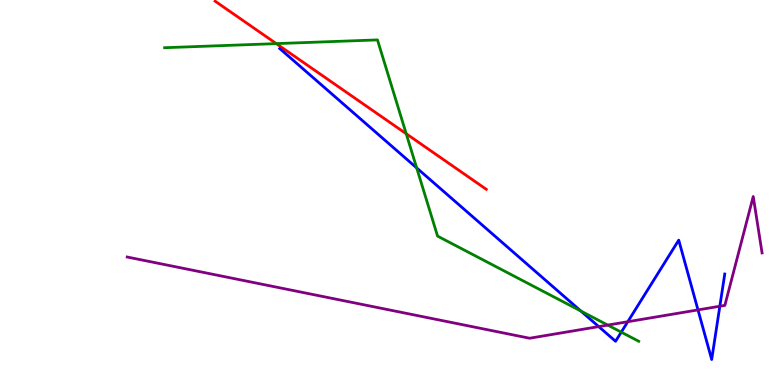[{'lines': ['blue', 'red'], 'intersections': []}, {'lines': ['green', 'red'], 'intersections': [{'x': 3.57, 'y': 8.87}, {'x': 5.24, 'y': 6.53}]}, {'lines': ['purple', 'red'], 'intersections': []}, {'lines': ['blue', 'green'], 'intersections': [{'x': 5.38, 'y': 5.64}, {'x': 7.5, 'y': 1.92}, {'x': 8.02, 'y': 1.37}]}, {'lines': ['blue', 'purple'], 'intersections': [{'x': 7.73, 'y': 1.52}, {'x': 8.1, 'y': 1.64}, {'x': 9.01, 'y': 1.95}, {'x': 9.29, 'y': 2.05}]}, {'lines': ['green', 'purple'], 'intersections': [{'x': 7.84, 'y': 1.56}]}]